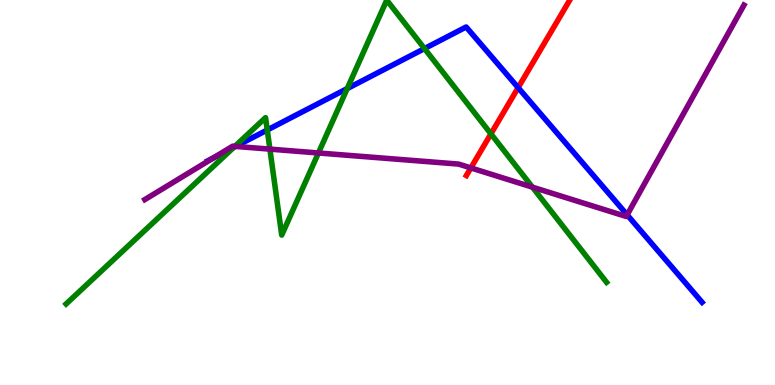[{'lines': ['blue', 'red'], 'intersections': [{'x': 6.69, 'y': 7.72}]}, {'lines': ['green', 'red'], 'intersections': [{'x': 6.33, 'y': 6.52}]}, {'lines': ['purple', 'red'], 'intersections': [{'x': 6.08, 'y': 5.64}]}, {'lines': ['blue', 'green'], 'intersections': [{'x': 3.02, 'y': 6.17}, {'x': 3.45, 'y': 6.62}, {'x': 4.48, 'y': 7.7}, {'x': 5.48, 'y': 8.74}]}, {'lines': ['blue', 'purple'], 'intersections': [{'x': 2.76, 'y': 5.9}, {'x': 3.04, 'y': 6.2}, {'x': 8.09, 'y': 4.42}]}, {'lines': ['green', 'purple'], 'intersections': [{'x': 3.03, 'y': 6.2}, {'x': 3.48, 'y': 6.13}, {'x': 4.11, 'y': 6.03}, {'x': 6.87, 'y': 5.14}]}]